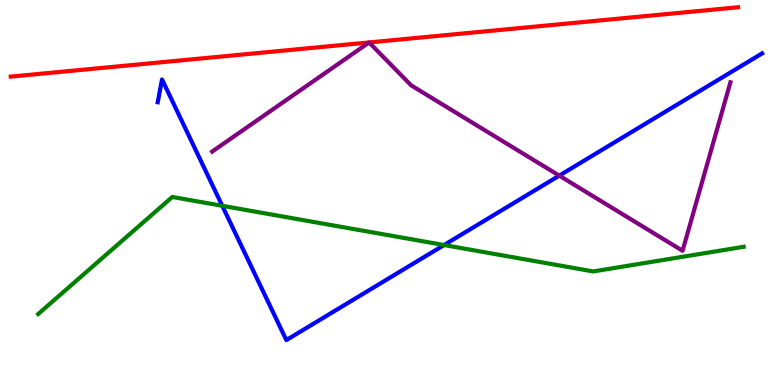[{'lines': ['blue', 'red'], 'intersections': []}, {'lines': ['green', 'red'], 'intersections': []}, {'lines': ['purple', 'red'], 'intersections': []}, {'lines': ['blue', 'green'], 'intersections': [{'x': 2.87, 'y': 4.65}, {'x': 5.73, 'y': 3.64}]}, {'lines': ['blue', 'purple'], 'intersections': [{'x': 7.22, 'y': 5.44}]}, {'lines': ['green', 'purple'], 'intersections': []}]